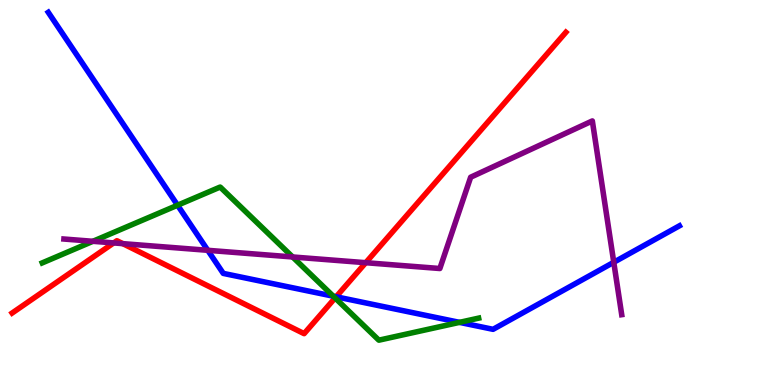[{'lines': ['blue', 'red'], 'intersections': [{'x': 4.34, 'y': 2.29}]}, {'lines': ['green', 'red'], 'intersections': [{'x': 4.32, 'y': 2.26}]}, {'lines': ['purple', 'red'], 'intersections': [{'x': 1.47, 'y': 3.69}, {'x': 1.58, 'y': 3.67}, {'x': 4.72, 'y': 3.18}]}, {'lines': ['blue', 'green'], 'intersections': [{'x': 2.29, 'y': 4.67}, {'x': 4.3, 'y': 2.31}, {'x': 5.93, 'y': 1.63}]}, {'lines': ['blue', 'purple'], 'intersections': [{'x': 2.68, 'y': 3.5}, {'x': 7.92, 'y': 3.19}]}, {'lines': ['green', 'purple'], 'intersections': [{'x': 1.2, 'y': 3.73}, {'x': 3.78, 'y': 3.33}]}]